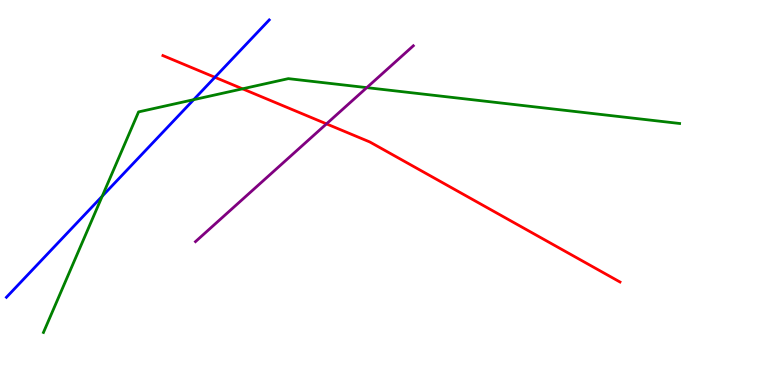[{'lines': ['blue', 'red'], 'intersections': [{'x': 2.77, 'y': 7.99}]}, {'lines': ['green', 'red'], 'intersections': [{'x': 3.13, 'y': 7.69}]}, {'lines': ['purple', 'red'], 'intersections': [{'x': 4.21, 'y': 6.78}]}, {'lines': ['blue', 'green'], 'intersections': [{'x': 1.32, 'y': 4.9}, {'x': 2.5, 'y': 7.41}]}, {'lines': ['blue', 'purple'], 'intersections': []}, {'lines': ['green', 'purple'], 'intersections': [{'x': 4.73, 'y': 7.72}]}]